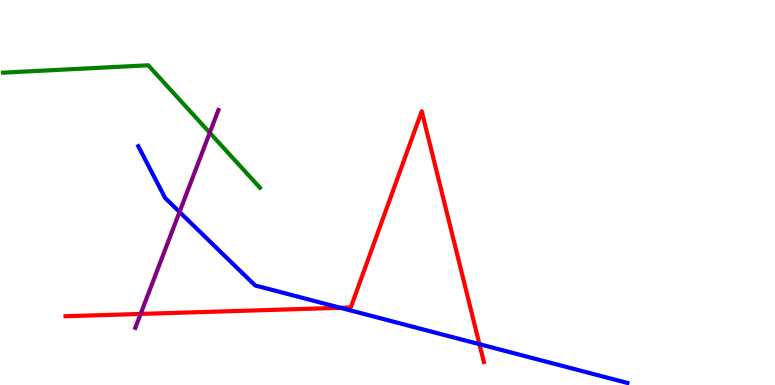[{'lines': ['blue', 'red'], 'intersections': [{'x': 4.39, 'y': 2.01}, {'x': 6.19, 'y': 1.06}]}, {'lines': ['green', 'red'], 'intersections': []}, {'lines': ['purple', 'red'], 'intersections': [{'x': 1.81, 'y': 1.85}]}, {'lines': ['blue', 'green'], 'intersections': []}, {'lines': ['blue', 'purple'], 'intersections': [{'x': 2.32, 'y': 4.49}]}, {'lines': ['green', 'purple'], 'intersections': [{'x': 2.71, 'y': 6.55}]}]